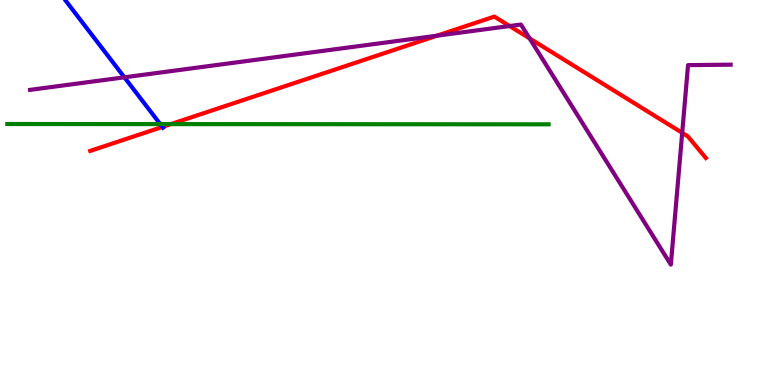[{'lines': ['blue', 'red'], 'intersections': [{'x': 2.1, 'y': 6.7}]}, {'lines': ['green', 'red'], 'intersections': [{'x': 2.2, 'y': 6.78}]}, {'lines': ['purple', 'red'], 'intersections': [{'x': 5.64, 'y': 9.07}, {'x': 6.58, 'y': 9.32}, {'x': 6.83, 'y': 9.0}, {'x': 8.8, 'y': 6.55}]}, {'lines': ['blue', 'green'], 'intersections': [{'x': 2.07, 'y': 6.78}]}, {'lines': ['blue', 'purple'], 'intersections': [{'x': 1.61, 'y': 7.99}]}, {'lines': ['green', 'purple'], 'intersections': []}]